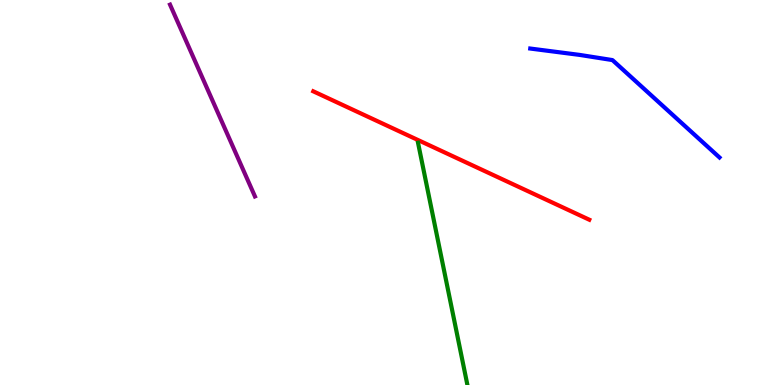[{'lines': ['blue', 'red'], 'intersections': []}, {'lines': ['green', 'red'], 'intersections': []}, {'lines': ['purple', 'red'], 'intersections': []}, {'lines': ['blue', 'green'], 'intersections': []}, {'lines': ['blue', 'purple'], 'intersections': []}, {'lines': ['green', 'purple'], 'intersections': []}]